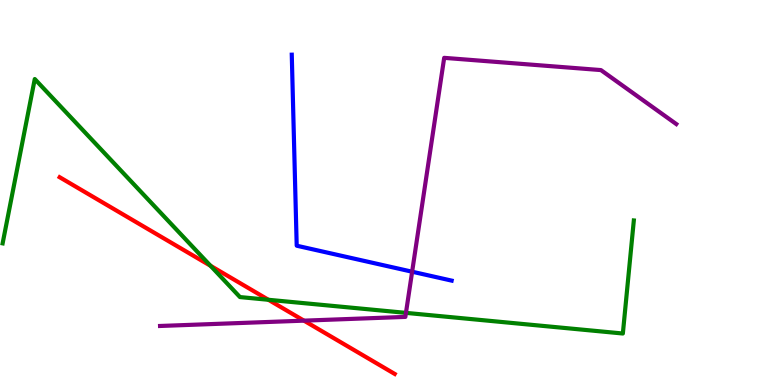[{'lines': ['blue', 'red'], 'intersections': []}, {'lines': ['green', 'red'], 'intersections': [{'x': 2.72, 'y': 3.1}, {'x': 3.46, 'y': 2.21}]}, {'lines': ['purple', 'red'], 'intersections': [{'x': 3.92, 'y': 1.67}]}, {'lines': ['blue', 'green'], 'intersections': []}, {'lines': ['blue', 'purple'], 'intersections': [{'x': 5.32, 'y': 2.94}]}, {'lines': ['green', 'purple'], 'intersections': [{'x': 5.24, 'y': 1.87}]}]